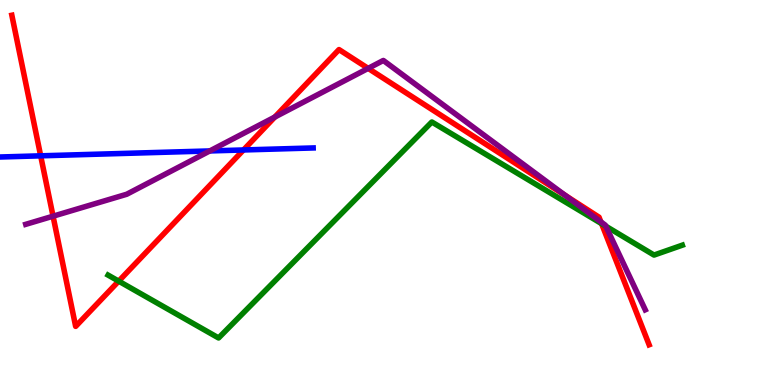[{'lines': ['blue', 'red'], 'intersections': [{'x': 0.525, 'y': 5.95}, {'x': 3.14, 'y': 6.1}]}, {'lines': ['green', 'red'], 'intersections': [{'x': 1.53, 'y': 2.7}, {'x': 7.76, 'y': 4.19}]}, {'lines': ['purple', 'red'], 'intersections': [{'x': 0.685, 'y': 4.38}, {'x': 3.55, 'y': 6.96}, {'x': 4.75, 'y': 8.22}, {'x': 7.29, 'y': 4.93}, {'x': 7.75, 'y': 4.24}]}, {'lines': ['blue', 'green'], 'intersections': []}, {'lines': ['blue', 'purple'], 'intersections': [{'x': 2.71, 'y': 6.08}]}, {'lines': ['green', 'purple'], 'intersections': [{'x': 7.82, 'y': 4.13}]}]